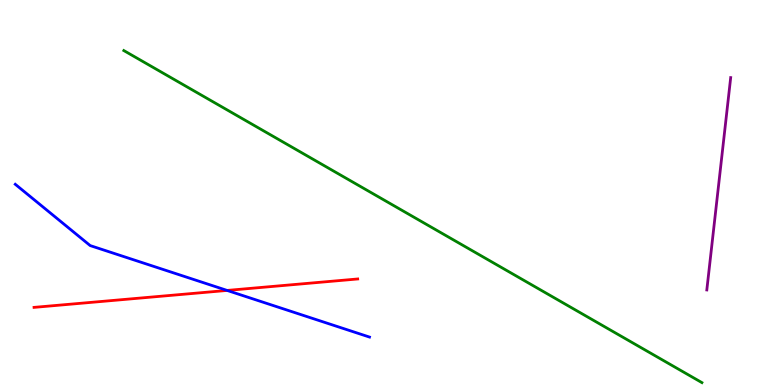[{'lines': ['blue', 'red'], 'intersections': [{'x': 2.93, 'y': 2.46}]}, {'lines': ['green', 'red'], 'intersections': []}, {'lines': ['purple', 'red'], 'intersections': []}, {'lines': ['blue', 'green'], 'intersections': []}, {'lines': ['blue', 'purple'], 'intersections': []}, {'lines': ['green', 'purple'], 'intersections': []}]